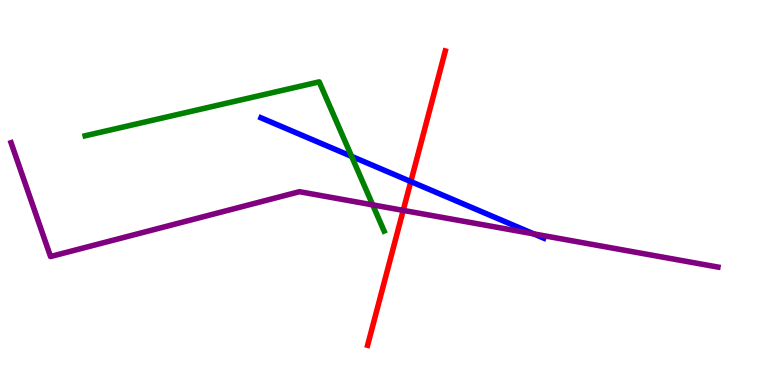[{'lines': ['blue', 'red'], 'intersections': [{'x': 5.3, 'y': 5.28}]}, {'lines': ['green', 'red'], 'intersections': []}, {'lines': ['purple', 'red'], 'intersections': [{'x': 5.2, 'y': 4.54}]}, {'lines': ['blue', 'green'], 'intersections': [{'x': 4.54, 'y': 5.94}]}, {'lines': ['blue', 'purple'], 'intersections': [{'x': 6.89, 'y': 3.92}]}, {'lines': ['green', 'purple'], 'intersections': [{'x': 4.81, 'y': 4.68}]}]